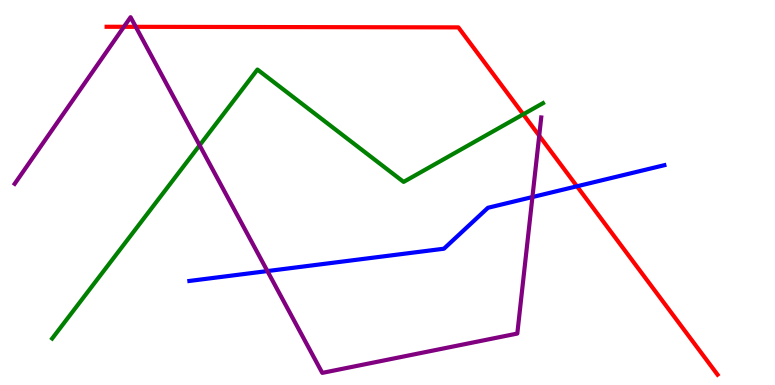[{'lines': ['blue', 'red'], 'intersections': [{'x': 7.44, 'y': 5.16}]}, {'lines': ['green', 'red'], 'intersections': [{'x': 6.75, 'y': 7.03}]}, {'lines': ['purple', 'red'], 'intersections': [{'x': 1.6, 'y': 9.3}, {'x': 1.75, 'y': 9.3}, {'x': 6.96, 'y': 6.48}]}, {'lines': ['blue', 'green'], 'intersections': []}, {'lines': ['blue', 'purple'], 'intersections': [{'x': 3.45, 'y': 2.96}, {'x': 6.87, 'y': 4.88}]}, {'lines': ['green', 'purple'], 'intersections': [{'x': 2.58, 'y': 6.23}]}]